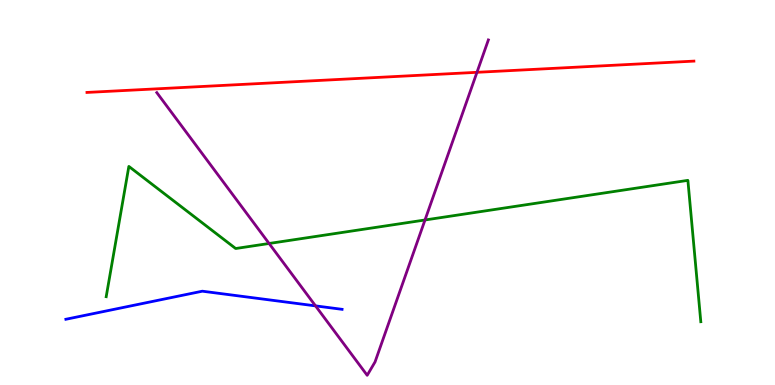[{'lines': ['blue', 'red'], 'intersections': []}, {'lines': ['green', 'red'], 'intersections': []}, {'lines': ['purple', 'red'], 'intersections': [{'x': 6.15, 'y': 8.12}]}, {'lines': ['blue', 'green'], 'intersections': []}, {'lines': ['blue', 'purple'], 'intersections': [{'x': 4.07, 'y': 2.06}]}, {'lines': ['green', 'purple'], 'intersections': [{'x': 3.47, 'y': 3.68}, {'x': 5.48, 'y': 4.29}]}]